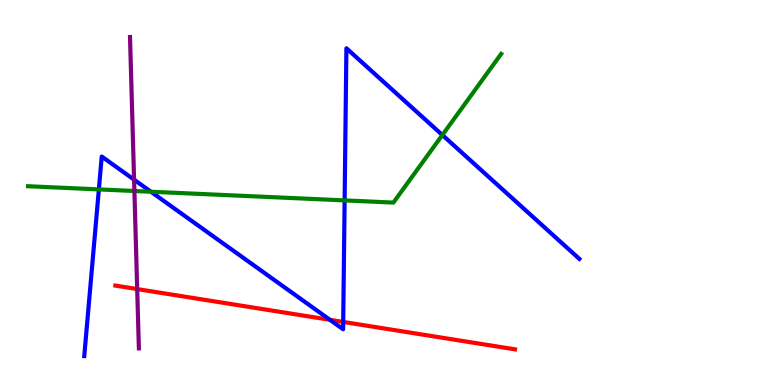[{'lines': ['blue', 'red'], 'intersections': [{'x': 4.26, 'y': 1.69}, {'x': 4.43, 'y': 1.64}]}, {'lines': ['green', 'red'], 'intersections': []}, {'lines': ['purple', 'red'], 'intersections': [{'x': 1.77, 'y': 2.49}]}, {'lines': ['blue', 'green'], 'intersections': [{'x': 1.28, 'y': 5.08}, {'x': 1.95, 'y': 5.02}, {'x': 4.45, 'y': 4.79}, {'x': 5.71, 'y': 6.49}]}, {'lines': ['blue', 'purple'], 'intersections': [{'x': 1.73, 'y': 5.33}]}, {'lines': ['green', 'purple'], 'intersections': [{'x': 1.73, 'y': 5.04}]}]